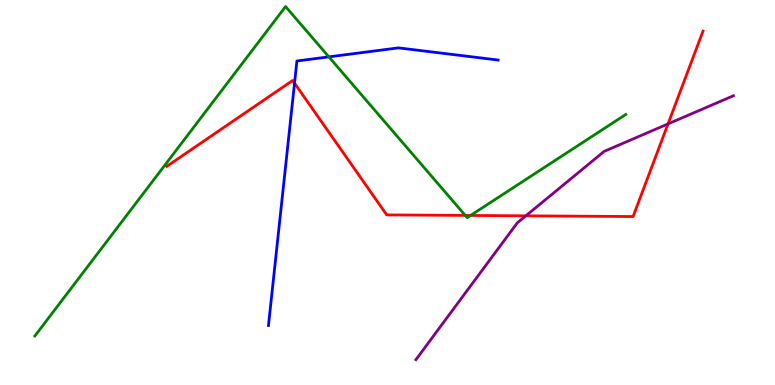[{'lines': ['blue', 'red'], 'intersections': [{'x': 3.8, 'y': 7.84}]}, {'lines': ['green', 'red'], 'intersections': [{'x': 6.0, 'y': 4.4}, {'x': 6.07, 'y': 4.4}]}, {'lines': ['purple', 'red'], 'intersections': [{'x': 6.79, 'y': 4.39}, {'x': 8.62, 'y': 6.78}]}, {'lines': ['blue', 'green'], 'intersections': [{'x': 4.24, 'y': 8.52}]}, {'lines': ['blue', 'purple'], 'intersections': []}, {'lines': ['green', 'purple'], 'intersections': []}]